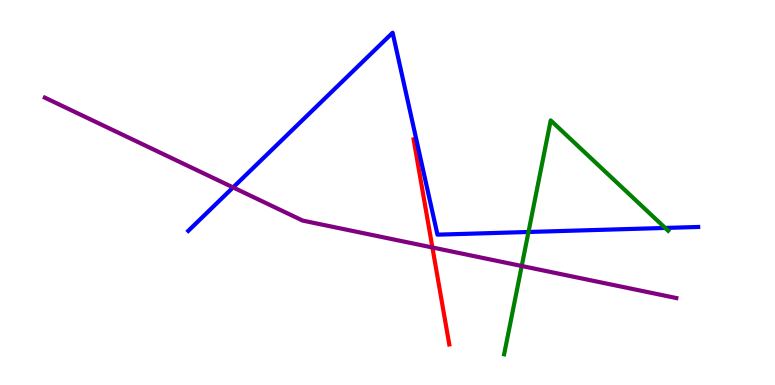[{'lines': ['blue', 'red'], 'intersections': []}, {'lines': ['green', 'red'], 'intersections': []}, {'lines': ['purple', 'red'], 'intersections': [{'x': 5.58, 'y': 3.57}]}, {'lines': ['blue', 'green'], 'intersections': [{'x': 6.82, 'y': 3.97}, {'x': 8.58, 'y': 4.08}]}, {'lines': ['blue', 'purple'], 'intersections': [{'x': 3.01, 'y': 5.13}]}, {'lines': ['green', 'purple'], 'intersections': [{'x': 6.73, 'y': 3.09}]}]